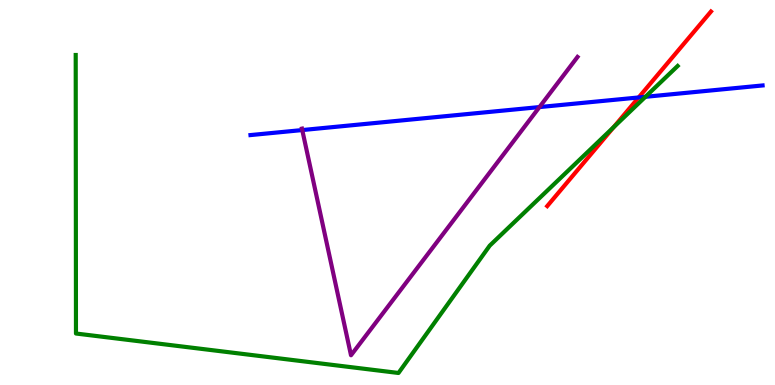[{'lines': ['blue', 'red'], 'intersections': [{'x': 8.24, 'y': 7.47}]}, {'lines': ['green', 'red'], 'intersections': [{'x': 7.92, 'y': 6.7}]}, {'lines': ['purple', 'red'], 'intersections': []}, {'lines': ['blue', 'green'], 'intersections': [{'x': 8.33, 'y': 7.49}]}, {'lines': ['blue', 'purple'], 'intersections': [{'x': 3.9, 'y': 6.62}, {'x': 6.96, 'y': 7.22}]}, {'lines': ['green', 'purple'], 'intersections': []}]